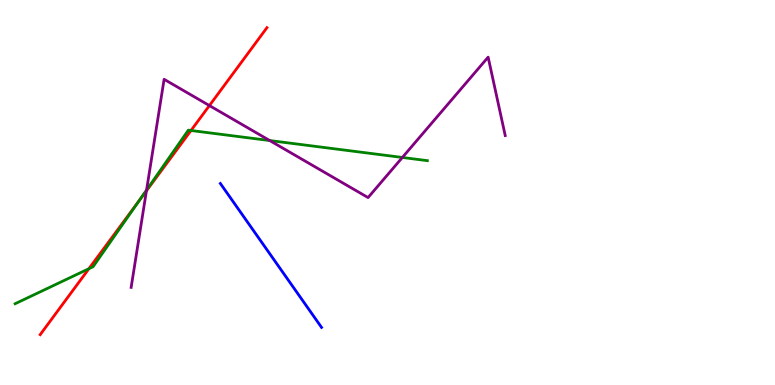[{'lines': ['blue', 'red'], 'intersections': []}, {'lines': ['green', 'red'], 'intersections': [{'x': 1.15, 'y': 3.02}, {'x': 1.79, 'y': 4.79}, {'x': 2.46, 'y': 6.61}]}, {'lines': ['purple', 'red'], 'intersections': [{'x': 1.89, 'y': 5.04}, {'x': 2.7, 'y': 7.26}]}, {'lines': ['blue', 'green'], 'intersections': []}, {'lines': ['blue', 'purple'], 'intersections': []}, {'lines': ['green', 'purple'], 'intersections': [{'x': 1.89, 'y': 5.06}, {'x': 3.48, 'y': 6.35}, {'x': 5.19, 'y': 5.91}]}]